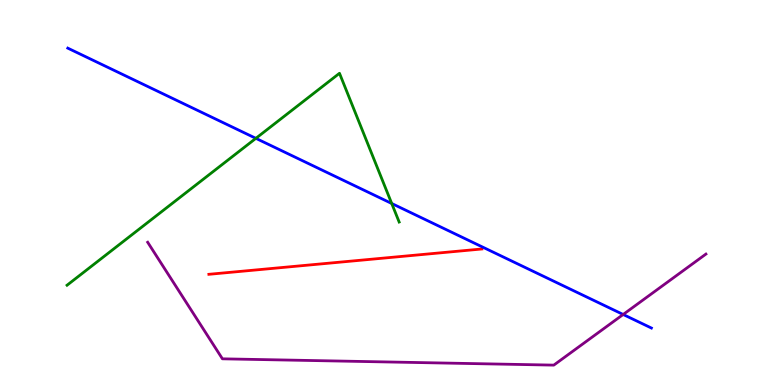[{'lines': ['blue', 'red'], 'intersections': []}, {'lines': ['green', 'red'], 'intersections': []}, {'lines': ['purple', 'red'], 'intersections': []}, {'lines': ['blue', 'green'], 'intersections': [{'x': 3.3, 'y': 6.41}, {'x': 5.05, 'y': 4.71}]}, {'lines': ['blue', 'purple'], 'intersections': [{'x': 8.04, 'y': 1.83}]}, {'lines': ['green', 'purple'], 'intersections': []}]